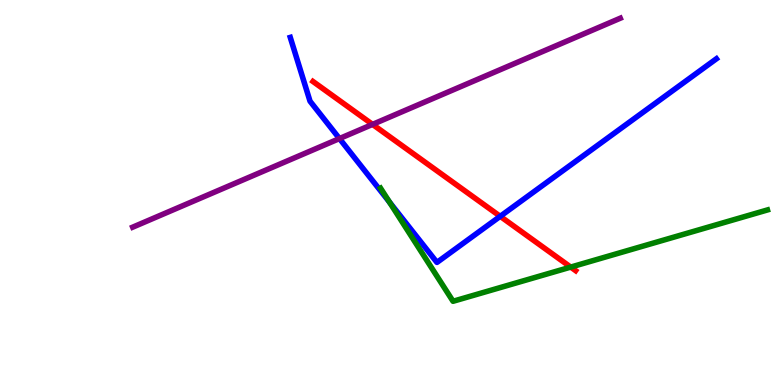[{'lines': ['blue', 'red'], 'intersections': [{'x': 6.45, 'y': 4.38}]}, {'lines': ['green', 'red'], 'intersections': [{'x': 7.36, 'y': 3.06}]}, {'lines': ['purple', 'red'], 'intersections': [{'x': 4.81, 'y': 6.77}]}, {'lines': ['blue', 'green'], 'intersections': [{'x': 5.03, 'y': 4.75}]}, {'lines': ['blue', 'purple'], 'intersections': [{'x': 4.38, 'y': 6.4}]}, {'lines': ['green', 'purple'], 'intersections': []}]